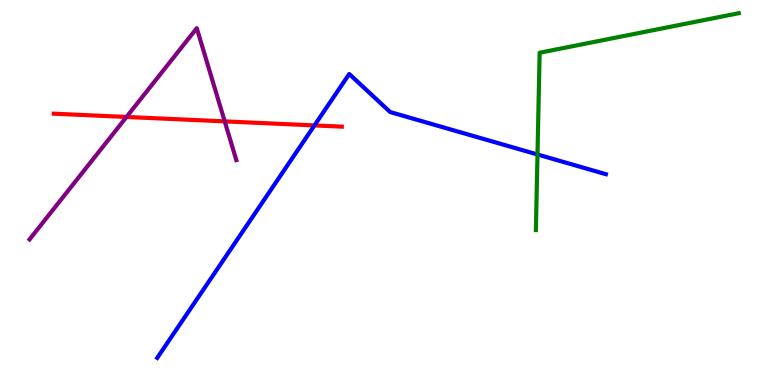[{'lines': ['blue', 'red'], 'intersections': [{'x': 4.06, 'y': 6.74}]}, {'lines': ['green', 'red'], 'intersections': []}, {'lines': ['purple', 'red'], 'intersections': [{'x': 1.63, 'y': 6.96}, {'x': 2.9, 'y': 6.85}]}, {'lines': ['blue', 'green'], 'intersections': [{'x': 6.94, 'y': 5.99}]}, {'lines': ['blue', 'purple'], 'intersections': []}, {'lines': ['green', 'purple'], 'intersections': []}]